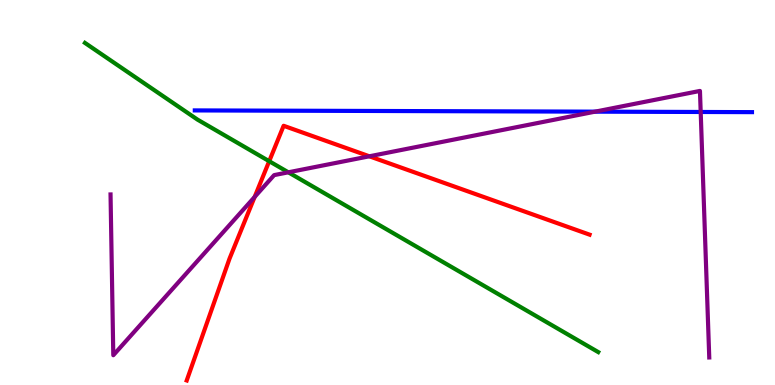[{'lines': ['blue', 'red'], 'intersections': []}, {'lines': ['green', 'red'], 'intersections': [{'x': 3.47, 'y': 5.81}]}, {'lines': ['purple', 'red'], 'intersections': [{'x': 3.29, 'y': 4.88}, {'x': 4.77, 'y': 5.94}]}, {'lines': ['blue', 'green'], 'intersections': []}, {'lines': ['blue', 'purple'], 'intersections': [{'x': 7.68, 'y': 7.1}, {'x': 9.04, 'y': 7.09}]}, {'lines': ['green', 'purple'], 'intersections': [{'x': 3.72, 'y': 5.52}]}]